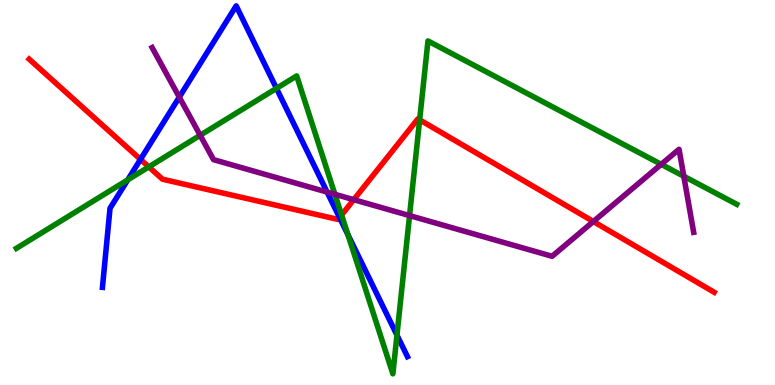[{'lines': ['blue', 'red'], 'intersections': [{'x': 1.81, 'y': 5.86}, {'x': 4.38, 'y': 4.35}]}, {'lines': ['green', 'red'], 'intersections': [{'x': 1.92, 'y': 5.67}, {'x': 4.41, 'y': 4.42}, {'x': 5.41, 'y': 6.89}]}, {'lines': ['purple', 'red'], 'intersections': [{'x': 4.56, 'y': 4.81}, {'x': 7.66, 'y': 4.25}]}, {'lines': ['blue', 'green'], 'intersections': [{'x': 1.65, 'y': 5.33}, {'x': 3.57, 'y': 7.7}, {'x': 4.49, 'y': 3.9}, {'x': 5.12, 'y': 1.3}]}, {'lines': ['blue', 'purple'], 'intersections': [{'x': 2.31, 'y': 7.48}, {'x': 4.22, 'y': 5.01}]}, {'lines': ['green', 'purple'], 'intersections': [{'x': 2.58, 'y': 6.49}, {'x': 4.32, 'y': 4.95}, {'x': 5.28, 'y': 4.4}, {'x': 8.53, 'y': 5.73}, {'x': 8.82, 'y': 5.42}]}]